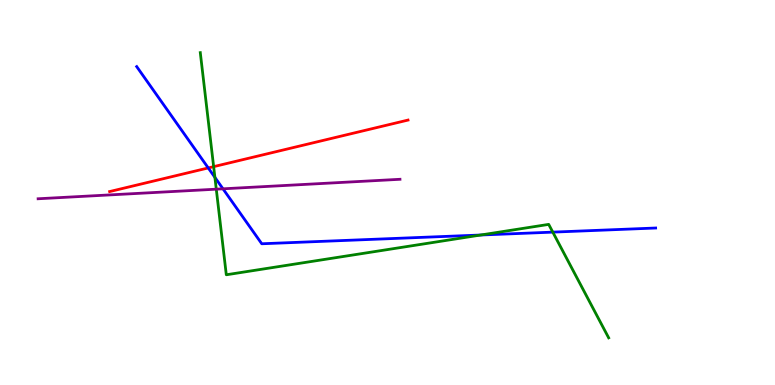[{'lines': ['blue', 'red'], 'intersections': [{'x': 2.69, 'y': 5.64}]}, {'lines': ['green', 'red'], 'intersections': [{'x': 2.76, 'y': 5.67}]}, {'lines': ['purple', 'red'], 'intersections': []}, {'lines': ['blue', 'green'], 'intersections': [{'x': 2.77, 'y': 5.39}, {'x': 6.2, 'y': 3.9}, {'x': 7.13, 'y': 3.97}]}, {'lines': ['blue', 'purple'], 'intersections': [{'x': 2.88, 'y': 5.1}]}, {'lines': ['green', 'purple'], 'intersections': [{'x': 2.79, 'y': 5.09}]}]